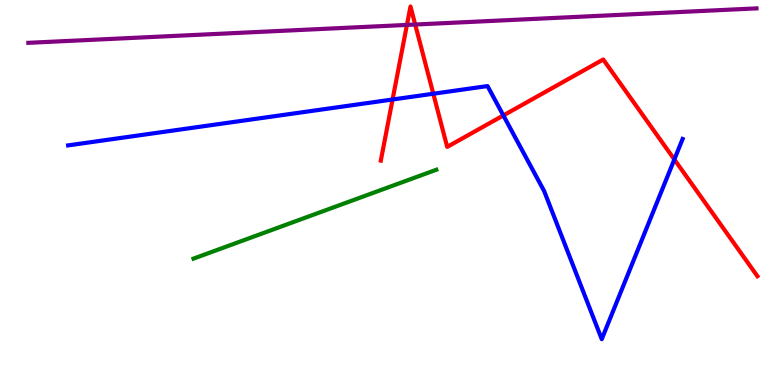[{'lines': ['blue', 'red'], 'intersections': [{'x': 5.07, 'y': 7.42}, {'x': 5.59, 'y': 7.57}, {'x': 6.49, 'y': 7.0}, {'x': 8.7, 'y': 5.86}]}, {'lines': ['green', 'red'], 'intersections': []}, {'lines': ['purple', 'red'], 'intersections': [{'x': 5.25, 'y': 9.35}, {'x': 5.36, 'y': 9.36}]}, {'lines': ['blue', 'green'], 'intersections': []}, {'lines': ['blue', 'purple'], 'intersections': []}, {'lines': ['green', 'purple'], 'intersections': []}]